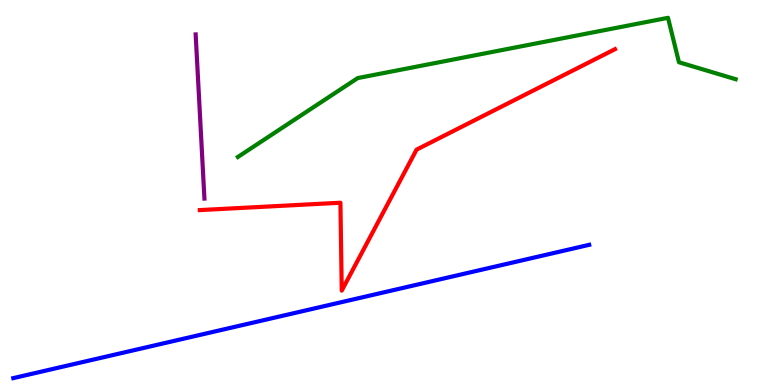[{'lines': ['blue', 'red'], 'intersections': []}, {'lines': ['green', 'red'], 'intersections': []}, {'lines': ['purple', 'red'], 'intersections': []}, {'lines': ['blue', 'green'], 'intersections': []}, {'lines': ['blue', 'purple'], 'intersections': []}, {'lines': ['green', 'purple'], 'intersections': []}]